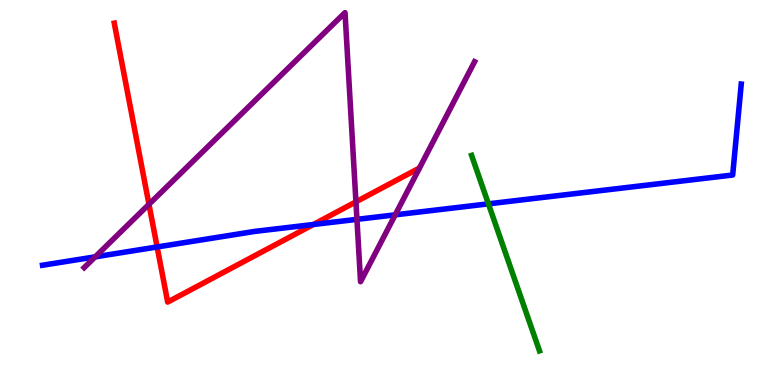[{'lines': ['blue', 'red'], 'intersections': [{'x': 2.03, 'y': 3.59}, {'x': 4.04, 'y': 4.17}]}, {'lines': ['green', 'red'], 'intersections': []}, {'lines': ['purple', 'red'], 'intersections': [{'x': 1.92, 'y': 4.69}, {'x': 4.59, 'y': 4.76}]}, {'lines': ['blue', 'green'], 'intersections': [{'x': 6.3, 'y': 4.71}]}, {'lines': ['blue', 'purple'], 'intersections': [{'x': 1.23, 'y': 3.33}, {'x': 4.61, 'y': 4.3}, {'x': 5.1, 'y': 4.42}]}, {'lines': ['green', 'purple'], 'intersections': []}]